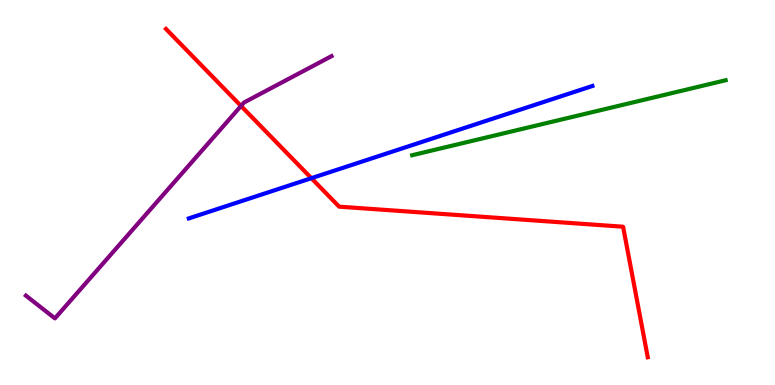[{'lines': ['blue', 'red'], 'intersections': [{'x': 4.02, 'y': 5.37}]}, {'lines': ['green', 'red'], 'intersections': []}, {'lines': ['purple', 'red'], 'intersections': [{'x': 3.11, 'y': 7.25}]}, {'lines': ['blue', 'green'], 'intersections': []}, {'lines': ['blue', 'purple'], 'intersections': []}, {'lines': ['green', 'purple'], 'intersections': []}]